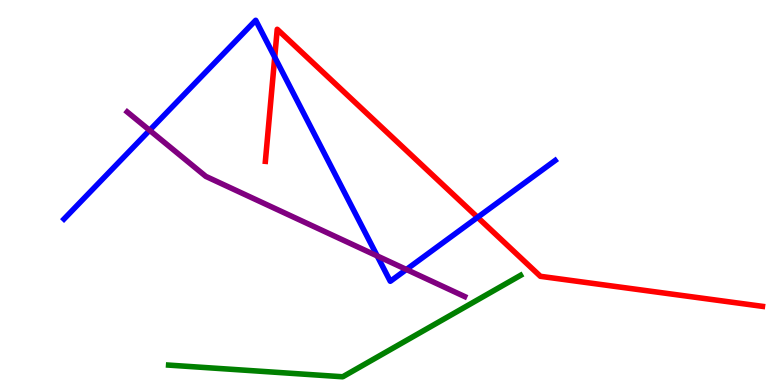[{'lines': ['blue', 'red'], 'intersections': [{'x': 3.54, 'y': 8.52}, {'x': 6.16, 'y': 4.35}]}, {'lines': ['green', 'red'], 'intersections': []}, {'lines': ['purple', 'red'], 'intersections': []}, {'lines': ['blue', 'green'], 'intersections': []}, {'lines': ['blue', 'purple'], 'intersections': [{'x': 1.93, 'y': 6.62}, {'x': 4.87, 'y': 3.35}, {'x': 5.24, 'y': 3.0}]}, {'lines': ['green', 'purple'], 'intersections': []}]